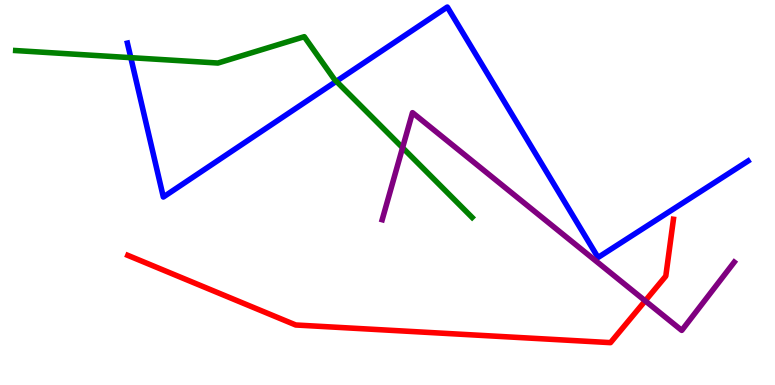[{'lines': ['blue', 'red'], 'intersections': []}, {'lines': ['green', 'red'], 'intersections': []}, {'lines': ['purple', 'red'], 'intersections': [{'x': 8.33, 'y': 2.19}]}, {'lines': ['blue', 'green'], 'intersections': [{'x': 1.69, 'y': 8.5}, {'x': 4.34, 'y': 7.89}]}, {'lines': ['blue', 'purple'], 'intersections': []}, {'lines': ['green', 'purple'], 'intersections': [{'x': 5.19, 'y': 6.16}]}]